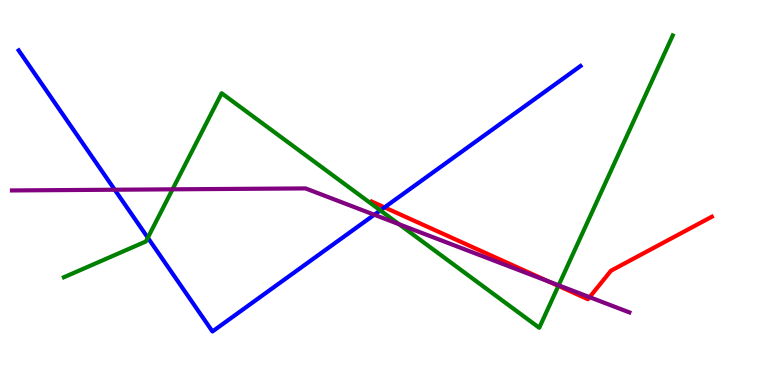[{'lines': ['blue', 'red'], 'intersections': [{'x': 4.96, 'y': 4.61}]}, {'lines': ['green', 'red'], 'intersections': [{'x': 7.2, 'y': 2.57}]}, {'lines': ['purple', 'red'], 'intersections': [{'x': 7.08, 'y': 2.69}, {'x': 7.61, 'y': 2.28}]}, {'lines': ['blue', 'green'], 'intersections': [{'x': 1.91, 'y': 3.83}, {'x': 4.91, 'y': 4.54}]}, {'lines': ['blue', 'purple'], 'intersections': [{'x': 1.48, 'y': 5.07}, {'x': 4.83, 'y': 4.42}]}, {'lines': ['green', 'purple'], 'intersections': [{'x': 2.23, 'y': 5.08}, {'x': 5.15, 'y': 4.18}, {'x': 7.21, 'y': 2.59}]}]